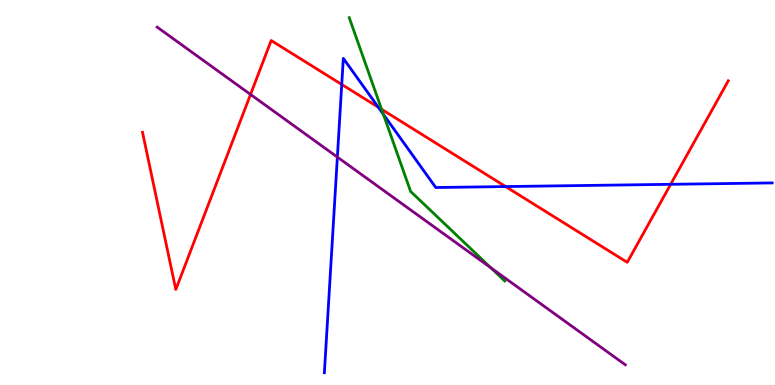[{'lines': ['blue', 'red'], 'intersections': [{'x': 4.41, 'y': 7.81}, {'x': 4.88, 'y': 7.21}, {'x': 6.52, 'y': 5.15}, {'x': 8.65, 'y': 5.21}]}, {'lines': ['green', 'red'], 'intersections': [{'x': 4.92, 'y': 7.16}]}, {'lines': ['purple', 'red'], 'intersections': [{'x': 3.23, 'y': 7.55}]}, {'lines': ['blue', 'green'], 'intersections': [{'x': 4.95, 'y': 7.03}]}, {'lines': ['blue', 'purple'], 'intersections': [{'x': 4.35, 'y': 5.92}]}, {'lines': ['green', 'purple'], 'intersections': [{'x': 6.33, 'y': 3.04}]}]